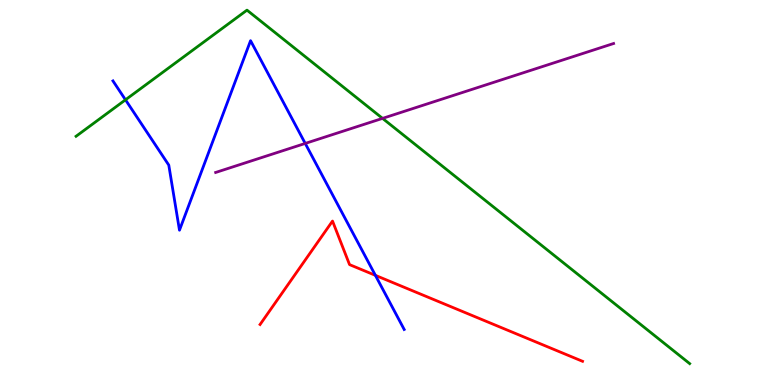[{'lines': ['blue', 'red'], 'intersections': [{'x': 4.84, 'y': 2.85}]}, {'lines': ['green', 'red'], 'intersections': []}, {'lines': ['purple', 'red'], 'intersections': []}, {'lines': ['blue', 'green'], 'intersections': [{'x': 1.62, 'y': 7.41}]}, {'lines': ['blue', 'purple'], 'intersections': [{'x': 3.94, 'y': 6.27}]}, {'lines': ['green', 'purple'], 'intersections': [{'x': 4.94, 'y': 6.93}]}]